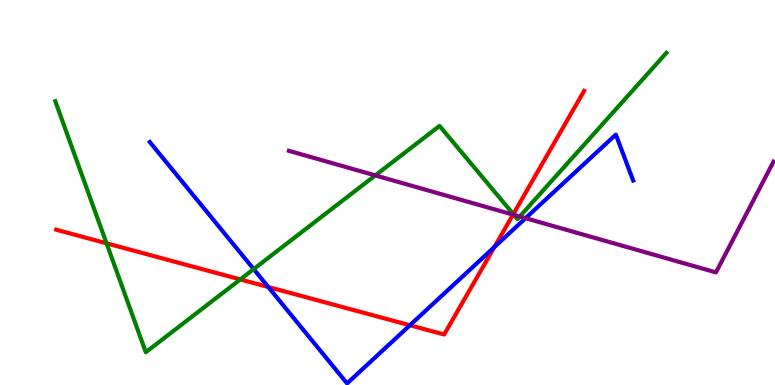[{'lines': ['blue', 'red'], 'intersections': [{'x': 3.46, 'y': 2.55}, {'x': 5.29, 'y': 1.55}, {'x': 6.38, 'y': 3.58}]}, {'lines': ['green', 'red'], 'intersections': [{'x': 1.37, 'y': 3.68}, {'x': 3.1, 'y': 2.74}, {'x': 6.62, 'y': 4.44}]}, {'lines': ['purple', 'red'], 'intersections': [{'x': 6.62, 'y': 4.43}]}, {'lines': ['blue', 'green'], 'intersections': [{'x': 3.27, 'y': 3.01}]}, {'lines': ['blue', 'purple'], 'intersections': [{'x': 6.78, 'y': 4.33}]}, {'lines': ['green', 'purple'], 'intersections': [{'x': 4.84, 'y': 5.44}, {'x': 6.63, 'y': 4.42}, {'x': 6.71, 'y': 4.38}]}]